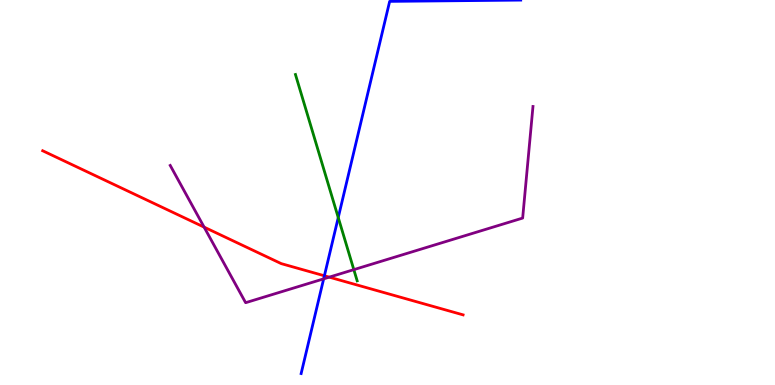[{'lines': ['blue', 'red'], 'intersections': [{'x': 4.19, 'y': 2.84}]}, {'lines': ['green', 'red'], 'intersections': []}, {'lines': ['purple', 'red'], 'intersections': [{'x': 2.63, 'y': 4.1}, {'x': 4.25, 'y': 2.8}]}, {'lines': ['blue', 'green'], 'intersections': [{'x': 4.36, 'y': 4.35}]}, {'lines': ['blue', 'purple'], 'intersections': [{'x': 4.18, 'y': 2.76}]}, {'lines': ['green', 'purple'], 'intersections': [{'x': 4.57, 'y': 3.0}]}]